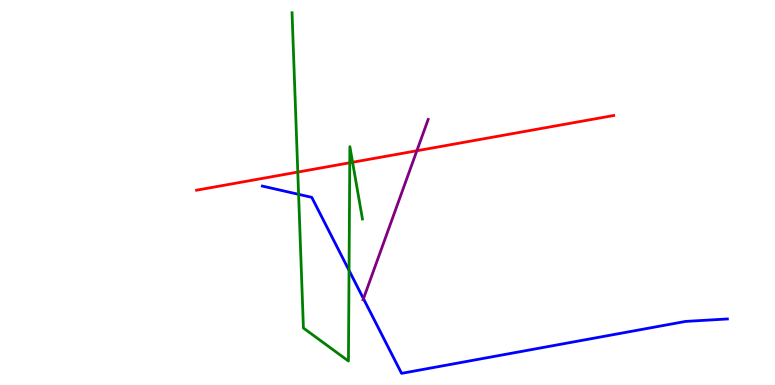[{'lines': ['blue', 'red'], 'intersections': []}, {'lines': ['green', 'red'], 'intersections': [{'x': 3.84, 'y': 5.53}, {'x': 4.51, 'y': 5.77}, {'x': 4.55, 'y': 5.79}]}, {'lines': ['purple', 'red'], 'intersections': [{'x': 5.38, 'y': 6.08}]}, {'lines': ['blue', 'green'], 'intersections': [{'x': 3.85, 'y': 4.95}, {'x': 4.5, 'y': 2.98}]}, {'lines': ['blue', 'purple'], 'intersections': [{'x': 4.69, 'y': 2.24}]}, {'lines': ['green', 'purple'], 'intersections': []}]